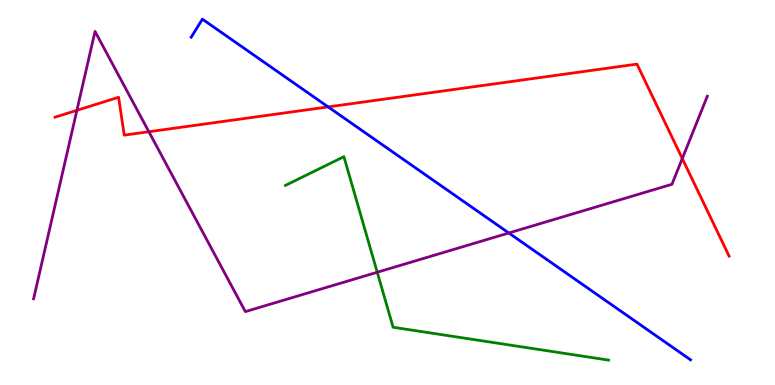[{'lines': ['blue', 'red'], 'intersections': [{'x': 4.23, 'y': 7.22}]}, {'lines': ['green', 'red'], 'intersections': []}, {'lines': ['purple', 'red'], 'intersections': [{'x': 0.992, 'y': 7.13}, {'x': 1.92, 'y': 6.58}, {'x': 8.8, 'y': 5.88}]}, {'lines': ['blue', 'green'], 'intersections': []}, {'lines': ['blue', 'purple'], 'intersections': [{'x': 6.57, 'y': 3.95}]}, {'lines': ['green', 'purple'], 'intersections': [{'x': 4.87, 'y': 2.93}]}]